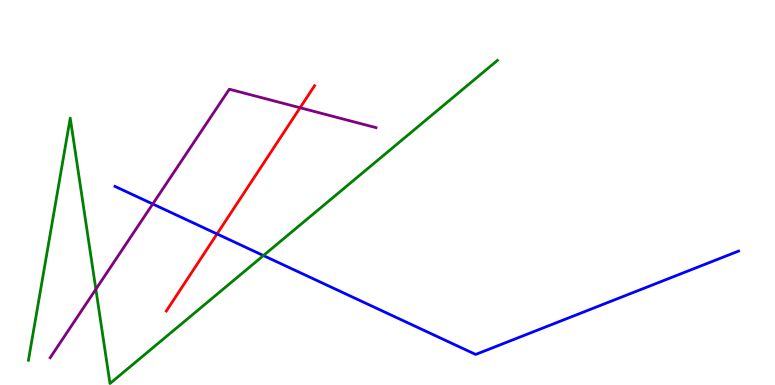[{'lines': ['blue', 'red'], 'intersections': [{'x': 2.8, 'y': 3.92}]}, {'lines': ['green', 'red'], 'intersections': []}, {'lines': ['purple', 'red'], 'intersections': [{'x': 3.87, 'y': 7.2}]}, {'lines': ['blue', 'green'], 'intersections': [{'x': 3.4, 'y': 3.36}]}, {'lines': ['blue', 'purple'], 'intersections': [{'x': 1.97, 'y': 4.7}]}, {'lines': ['green', 'purple'], 'intersections': [{'x': 1.24, 'y': 2.49}]}]